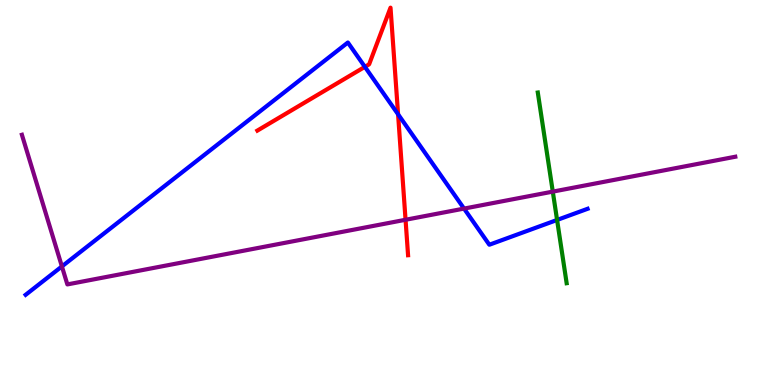[{'lines': ['blue', 'red'], 'intersections': [{'x': 4.71, 'y': 8.26}, {'x': 5.14, 'y': 7.03}]}, {'lines': ['green', 'red'], 'intersections': []}, {'lines': ['purple', 'red'], 'intersections': [{'x': 5.23, 'y': 4.29}]}, {'lines': ['blue', 'green'], 'intersections': [{'x': 7.19, 'y': 4.29}]}, {'lines': ['blue', 'purple'], 'intersections': [{'x': 0.799, 'y': 3.08}, {'x': 5.99, 'y': 4.58}]}, {'lines': ['green', 'purple'], 'intersections': [{'x': 7.13, 'y': 5.02}]}]